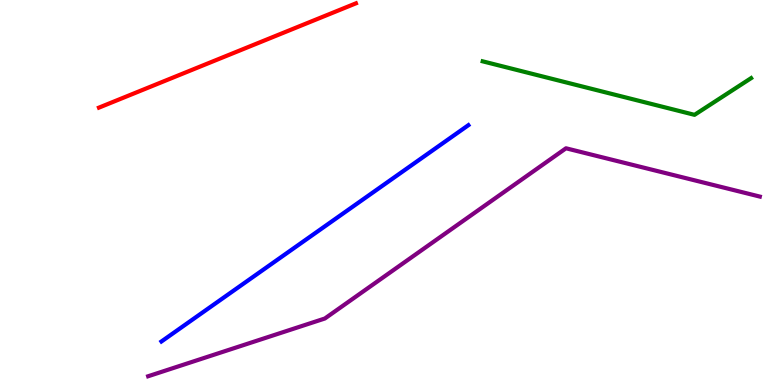[{'lines': ['blue', 'red'], 'intersections': []}, {'lines': ['green', 'red'], 'intersections': []}, {'lines': ['purple', 'red'], 'intersections': []}, {'lines': ['blue', 'green'], 'intersections': []}, {'lines': ['blue', 'purple'], 'intersections': []}, {'lines': ['green', 'purple'], 'intersections': []}]